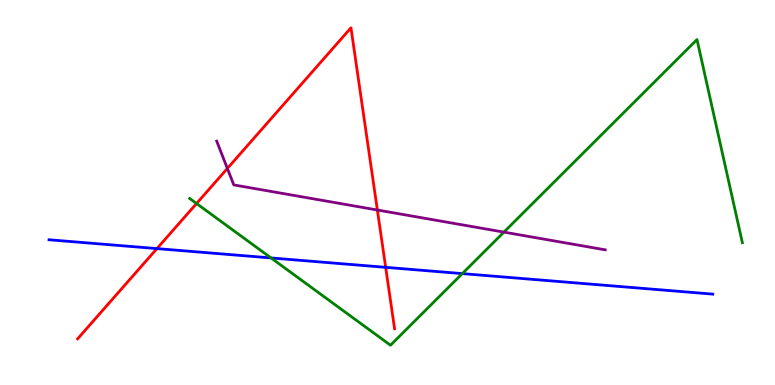[{'lines': ['blue', 'red'], 'intersections': [{'x': 2.02, 'y': 3.54}, {'x': 4.98, 'y': 3.06}]}, {'lines': ['green', 'red'], 'intersections': [{'x': 2.54, 'y': 4.71}]}, {'lines': ['purple', 'red'], 'intersections': [{'x': 2.93, 'y': 5.62}, {'x': 4.87, 'y': 4.55}]}, {'lines': ['blue', 'green'], 'intersections': [{'x': 3.5, 'y': 3.3}, {'x': 5.97, 'y': 2.89}]}, {'lines': ['blue', 'purple'], 'intersections': []}, {'lines': ['green', 'purple'], 'intersections': [{'x': 6.5, 'y': 3.97}]}]